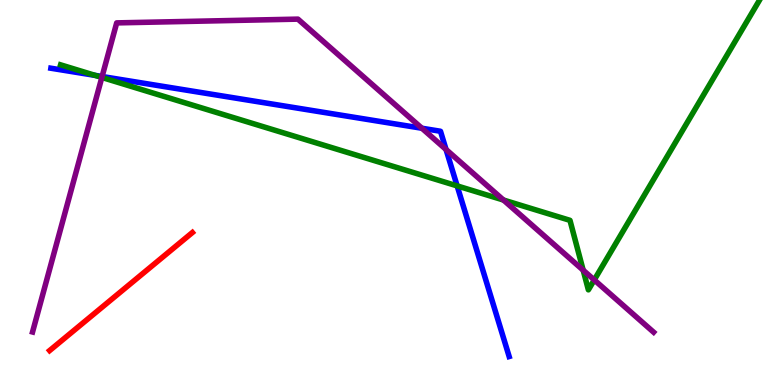[{'lines': ['blue', 'red'], 'intersections': []}, {'lines': ['green', 'red'], 'intersections': []}, {'lines': ['purple', 'red'], 'intersections': []}, {'lines': ['blue', 'green'], 'intersections': [{'x': 1.23, 'y': 8.04}, {'x': 5.9, 'y': 5.17}]}, {'lines': ['blue', 'purple'], 'intersections': [{'x': 1.32, 'y': 8.01}, {'x': 5.44, 'y': 6.67}, {'x': 5.76, 'y': 6.12}]}, {'lines': ['green', 'purple'], 'intersections': [{'x': 1.31, 'y': 7.99}, {'x': 6.5, 'y': 4.8}, {'x': 7.52, 'y': 2.98}, {'x': 7.67, 'y': 2.73}]}]